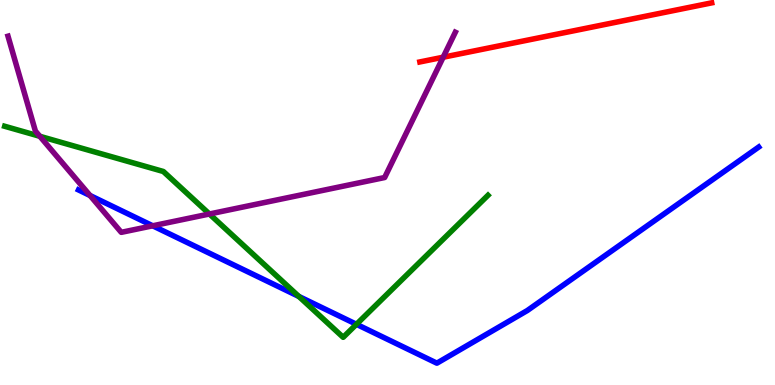[{'lines': ['blue', 'red'], 'intersections': []}, {'lines': ['green', 'red'], 'intersections': []}, {'lines': ['purple', 'red'], 'intersections': [{'x': 5.72, 'y': 8.51}]}, {'lines': ['blue', 'green'], 'intersections': [{'x': 3.86, 'y': 2.3}, {'x': 4.6, 'y': 1.58}]}, {'lines': ['blue', 'purple'], 'intersections': [{'x': 1.16, 'y': 4.92}, {'x': 1.97, 'y': 4.14}]}, {'lines': ['green', 'purple'], 'intersections': [{'x': 0.514, 'y': 6.46}, {'x': 2.7, 'y': 4.44}]}]